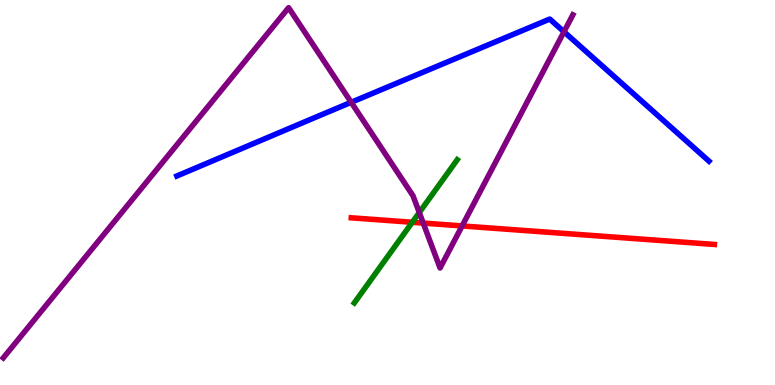[{'lines': ['blue', 'red'], 'intersections': []}, {'lines': ['green', 'red'], 'intersections': [{'x': 5.32, 'y': 4.23}]}, {'lines': ['purple', 'red'], 'intersections': [{'x': 5.46, 'y': 4.21}, {'x': 5.96, 'y': 4.13}]}, {'lines': ['blue', 'green'], 'intersections': []}, {'lines': ['blue', 'purple'], 'intersections': [{'x': 4.53, 'y': 7.34}, {'x': 7.28, 'y': 9.17}]}, {'lines': ['green', 'purple'], 'intersections': [{'x': 5.41, 'y': 4.48}]}]